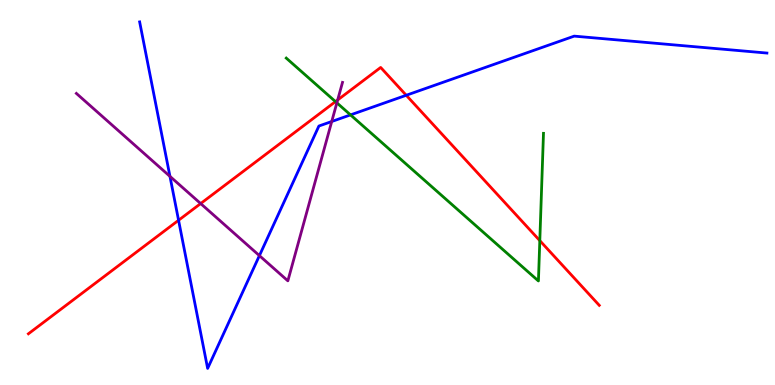[{'lines': ['blue', 'red'], 'intersections': [{'x': 2.3, 'y': 4.28}, {'x': 5.24, 'y': 7.53}]}, {'lines': ['green', 'red'], 'intersections': [{'x': 4.33, 'y': 7.36}, {'x': 6.97, 'y': 3.75}]}, {'lines': ['purple', 'red'], 'intersections': [{'x': 2.59, 'y': 4.71}, {'x': 4.36, 'y': 7.4}]}, {'lines': ['blue', 'green'], 'intersections': [{'x': 4.52, 'y': 7.02}]}, {'lines': ['blue', 'purple'], 'intersections': [{'x': 2.19, 'y': 5.42}, {'x': 3.35, 'y': 3.36}, {'x': 4.28, 'y': 6.84}]}, {'lines': ['green', 'purple'], 'intersections': [{'x': 4.35, 'y': 7.33}]}]